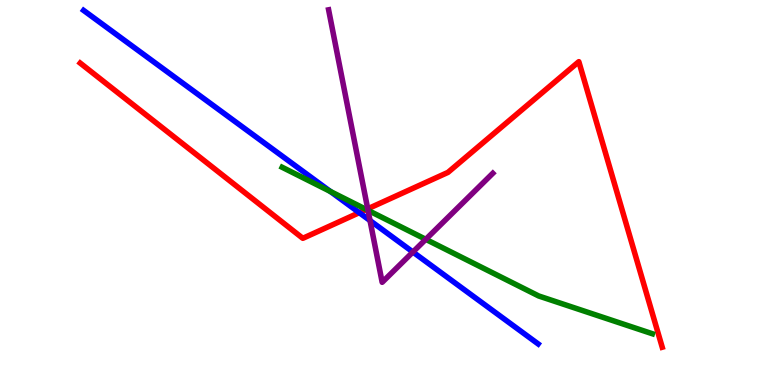[{'lines': ['blue', 'red'], 'intersections': [{'x': 4.64, 'y': 4.48}]}, {'lines': ['green', 'red'], 'intersections': [{'x': 4.73, 'y': 4.56}]}, {'lines': ['purple', 'red'], 'intersections': [{'x': 4.74, 'y': 4.58}]}, {'lines': ['blue', 'green'], 'intersections': [{'x': 4.26, 'y': 5.03}]}, {'lines': ['blue', 'purple'], 'intersections': [{'x': 4.77, 'y': 4.27}, {'x': 5.33, 'y': 3.45}]}, {'lines': ['green', 'purple'], 'intersections': [{'x': 4.75, 'y': 4.54}, {'x': 5.49, 'y': 3.78}]}]